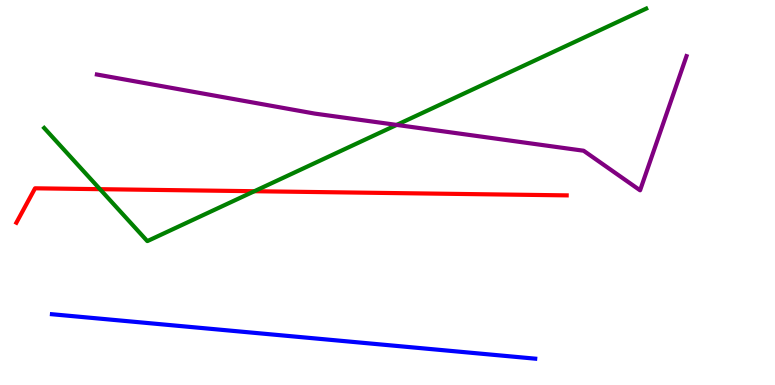[{'lines': ['blue', 'red'], 'intersections': []}, {'lines': ['green', 'red'], 'intersections': [{'x': 1.29, 'y': 5.09}, {'x': 3.28, 'y': 5.03}]}, {'lines': ['purple', 'red'], 'intersections': []}, {'lines': ['blue', 'green'], 'intersections': []}, {'lines': ['blue', 'purple'], 'intersections': []}, {'lines': ['green', 'purple'], 'intersections': [{'x': 5.12, 'y': 6.76}]}]